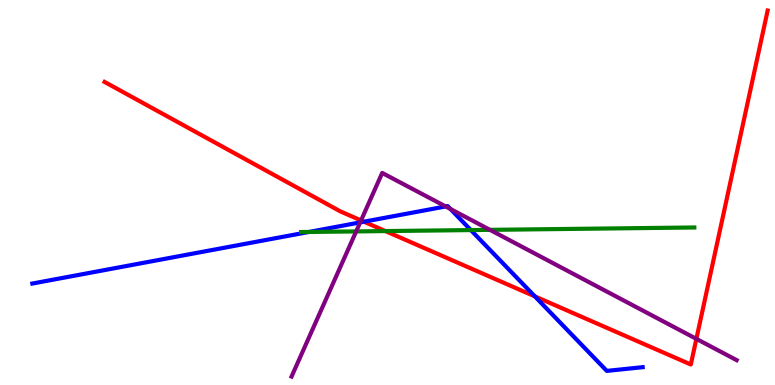[{'lines': ['blue', 'red'], 'intersections': [{'x': 4.7, 'y': 4.24}, {'x': 6.9, 'y': 2.3}]}, {'lines': ['green', 'red'], 'intersections': [{'x': 4.97, 'y': 4.0}]}, {'lines': ['purple', 'red'], 'intersections': [{'x': 4.66, 'y': 4.27}, {'x': 8.99, 'y': 1.2}]}, {'lines': ['blue', 'green'], 'intersections': [{'x': 3.99, 'y': 3.98}, {'x': 6.08, 'y': 4.02}]}, {'lines': ['blue', 'purple'], 'intersections': [{'x': 4.65, 'y': 4.22}, {'x': 5.75, 'y': 4.64}, {'x': 5.81, 'y': 4.57}]}, {'lines': ['green', 'purple'], 'intersections': [{'x': 4.6, 'y': 3.99}, {'x': 6.32, 'y': 4.03}]}]